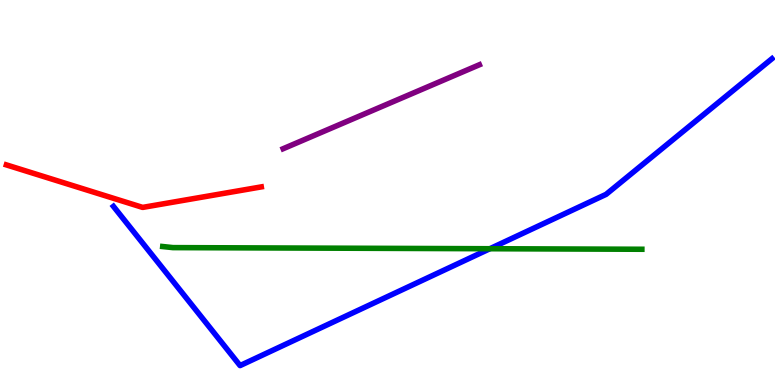[{'lines': ['blue', 'red'], 'intersections': []}, {'lines': ['green', 'red'], 'intersections': []}, {'lines': ['purple', 'red'], 'intersections': []}, {'lines': ['blue', 'green'], 'intersections': [{'x': 6.32, 'y': 3.54}]}, {'lines': ['blue', 'purple'], 'intersections': []}, {'lines': ['green', 'purple'], 'intersections': []}]